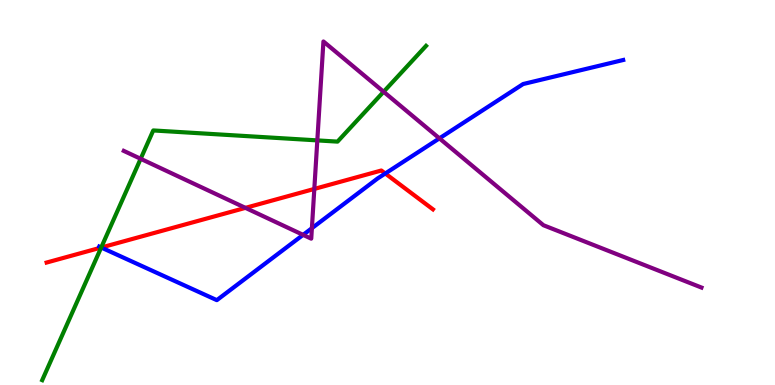[{'lines': ['blue', 'red'], 'intersections': [{'x': 1.31, 'y': 3.57}, {'x': 4.97, 'y': 5.49}]}, {'lines': ['green', 'red'], 'intersections': [{'x': 1.31, 'y': 3.57}]}, {'lines': ['purple', 'red'], 'intersections': [{'x': 3.17, 'y': 4.6}, {'x': 4.06, 'y': 5.09}]}, {'lines': ['blue', 'green'], 'intersections': [{'x': 1.31, 'y': 3.57}]}, {'lines': ['blue', 'purple'], 'intersections': [{'x': 3.91, 'y': 3.9}, {'x': 4.02, 'y': 4.07}, {'x': 5.67, 'y': 6.41}]}, {'lines': ['green', 'purple'], 'intersections': [{'x': 1.81, 'y': 5.88}, {'x': 4.09, 'y': 6.35}, {'x': 4.95, 'y': 7.62}]}]